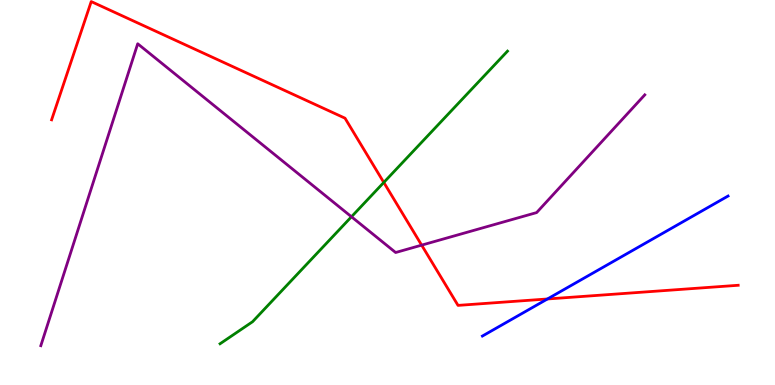[{'lines': ['blue', 'red'], 'intersections': [{'x': 7.06, 'y': 2.23}]}, {'lines': ['green', 'red'], 'intersections': [{'x': 4.95, 'y': 5.26}]}, {'lines': ['purple', 'red'], 'intersections': [{'x': 5.44, 'y': 3.63}]}, {'lines': ['blue', 'green'], 'intersections': []}, {'lines': ['blue', 'purple'], 'intersections': []}, {'lines': ['green', 'purple'], 'intersections': [{'x': 4.53, 'y': 4.37}]}]